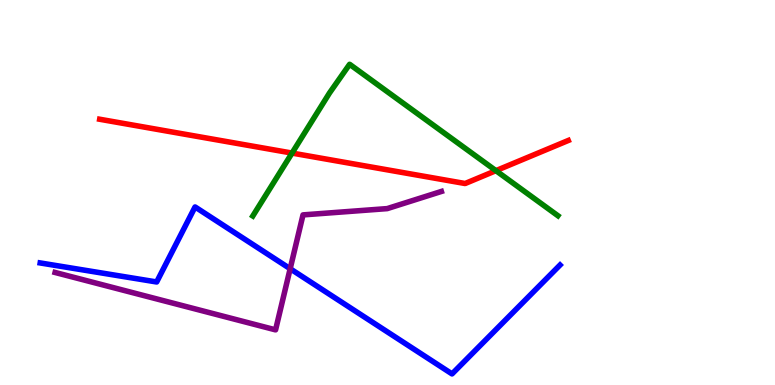[{'lines': ['blue', 'red'], 'intersections': []}, {'lines': ['green', 'red'], 'intersections': [{'x': 3.77, 'y': 6.02}, {'x': 6.4, 'y': 5.57}]}, {'lines': ['purple', 'red'], 'intersections': []}, {'lines': ['blue', 'green'], 'intersections': []}, {'lines': ['blue', 'purple'], 'intersections': [{'x': 3.74, 'y': 3.02}]}, {'lines': ['green', 'purple'], 'intersections': []}]